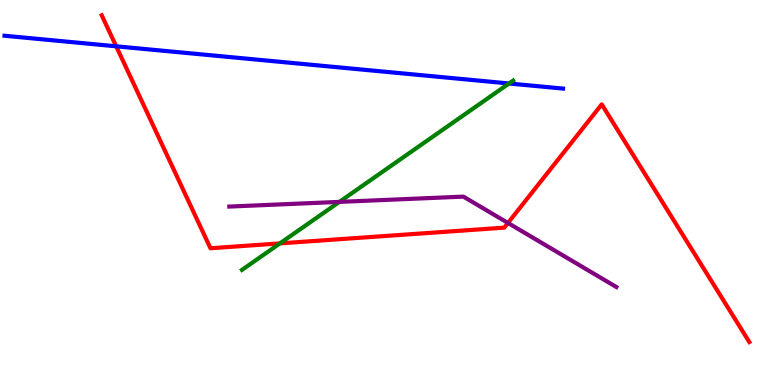[{'lines': ['blue', 'red'], 'intersections': [{'x': 1.5, 'y': 8.8}]}, {'lines': ['green', 'red'], 'intersections': [{'x': 3.61, 'y': 3.68}]}, {'lines': ['purple', 'red'], 'intersections': [{'x': 6.55, 'y': 4.21}]}, {'lines': ['blue', 'green'], 'intersections': [{'x': 6.57, 'y': 7.83}]}, {'lines': ['blue', 'purple'], 'intersections': []}, {'lines': ['green', 'purple'], 'intersections': [{'x': 4.38, 'y': 4.76}]}]